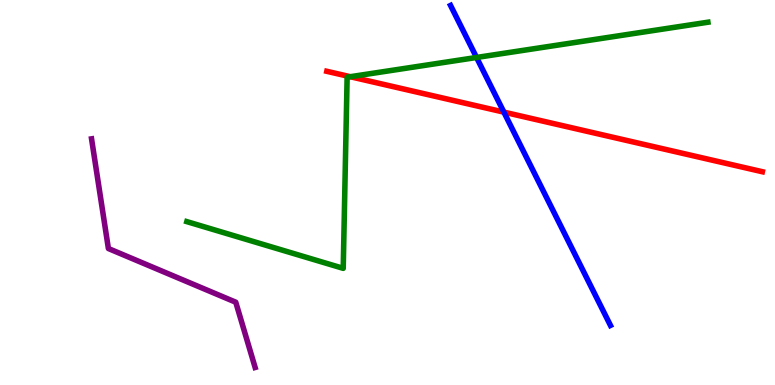[{'lines': ['blue', 'red'], 'intersections': [{'x': 6.5, 'y': 7.09}]}, {'lines': ['green', 'red'], 'intersections': [{'x': 4.52, 'y': 8.01}]}, {'lines': ['purple', 'red'], 'intersections': []}, {'lines': ['blue', 'green'], 'intersections': [{'x': 6.15, 'y': 8.51}]}, {'lines': ['blue', 'purple'], 'intersections': []}, {'lines': ['green', 'purple'], 'intersections': []}]